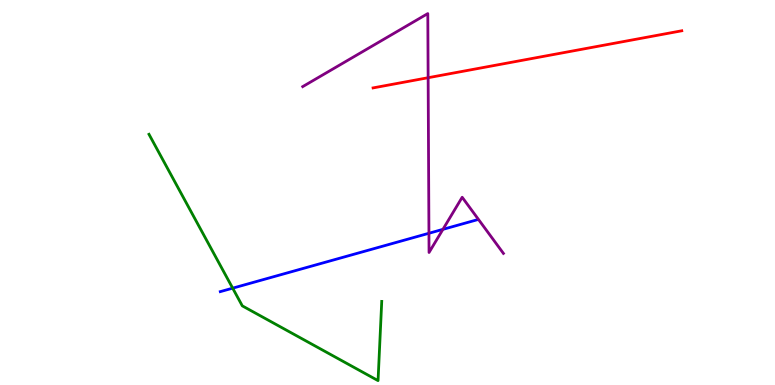[{'lines': ['blue', 'red'], 'intersections': []}, {'lines': ['green', 'red'], 'intersections': []}, {'lines': ['purple', 'red'], 'intersections': [{'x': 5.52, 'y': 7.98}]}, {'lines': ['blue', 'green'], 'intersections': [{'x': 3.0, 'y': 2.52}]}, {'lines': ['blue', 'purple'], 'intersections': [{'x': 5.53, 'y': 3.94}, {'x': 5.72, 'y': 4.04}]}, {'lines': ['green', 'purple'], 'intersections': []}]